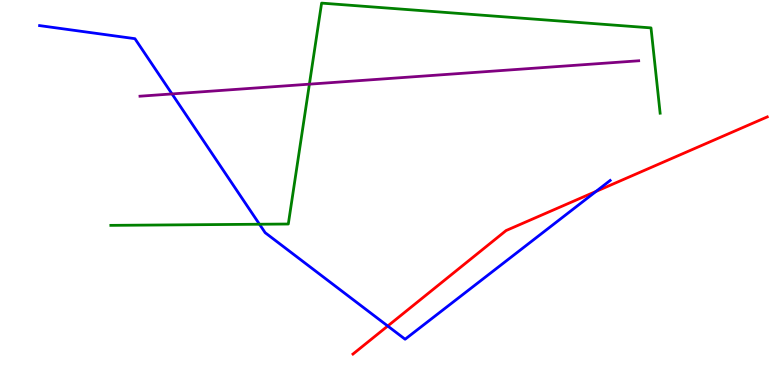[{'lines': ['blue', 'red'], 'intersections': [{'x': 5.0, 'y': 1.53}, {'x': 7.69, 'y': 5.03}]}, {'lines': ['green', 'red'], 'intersections': []}, {'lines': ['purple', 'red'], 'intersections': []}, {'lines': ['blue', 'green'], 'intersections': [{'x': 3.35, 'y': 4.18}]}, {'lines': ['blue', 'purple'], 'intersections': [{'x': 2.22, 'y': 7.56}]}, {'lines': ['green', 'purple'], 'intersections': [{'x': 3.99, 'y': 7.81}]}]